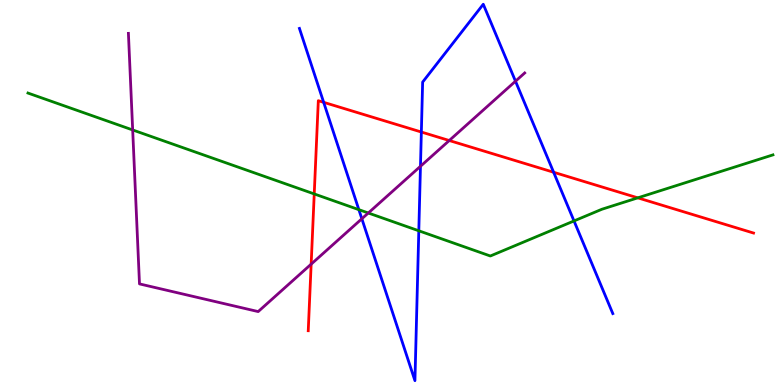[{'lines': ['blue', 'red'], 'intersections': [{'x': 4.18, 'y': 7.34}, {'x': 5.44, 'y': 6.57}, {'x': 7.14, 'y': 5.53}]}, {'lines': ['green', 'red'], 'intersections': [{'x': 4.05, 'y': 4.96}, {'x': 8.23, 'y': 4.86}]}, {'lines': ['purple', 'red'], 'intersections': [{'x': 4.01, 'y': 3.14}, {'x': 5.8, 'y': 6.35}]}, {'lines': ['blue', 'green'], 'intersections': [{'x': 4.63, 'y': 4.55}, {'x': 5.4, 'y': 4.01}, {'x': 7.41, 'y': 4.26}]}, {'lines': ['blue', 'purple'], 'intersections': [{'x': 4.67, 'y': 4.32}, {'x': 5.43, 'y': 5.68}, {'x': 6.65, 'y': 7.89}]}, {'lines': ['green', 'purple'], 'intersections': [{'x': 1.71, 'y': 6.62}, {'x': 4.75, 'y': 4.47}]}]